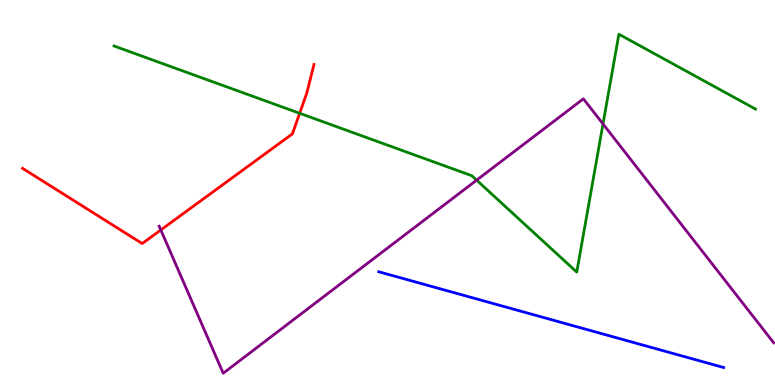[{'lines': ['blue', 'red'], 'intersections': []}, {'lines': ['green', 'red'], 'intersections': [{'x': 3.87, 'y': 7.06}]}, {'lines': ['purple', 'red'], 'intersections': [{'x': 2.07, 'y': 4.03}]}, {'lines': ['blue', 'green'], 'intersections': []}, {'lines': ['blue', 'purple'], 'intersections': []}, {'lines': ['green', 'purple'], 'intersections': [{'x': 6.15, 'y': 5.32}, {'x': 7.78, 'y': 6.78}]}]